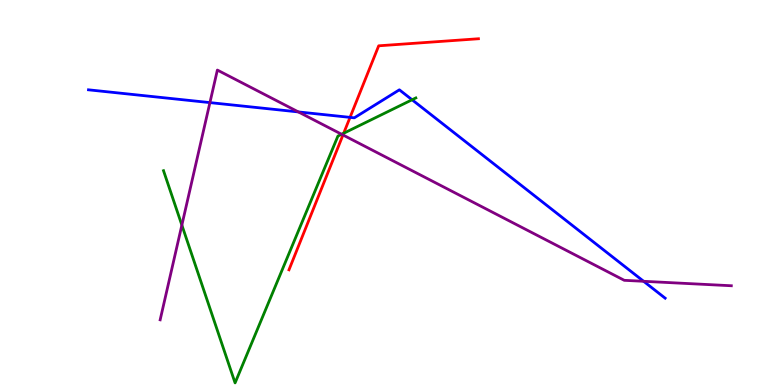[{'lines': ['blue', 'red'], 'intersections': [{'x': 4.52, 'y': 6.95}]}, {'lines': ['green', 'red'], 'intersections': [{'x': 4.43, 'y': 6.54}]}, {'lines': ['purple', 'red'], 'intersections': [{'x': 4.43, 'y': 6.49}]}, {'lines': ['blue', 'green'], 'intersections': [{'x': 5.32, 'y': 7.41}]}, {'lines': ['blue', 'purple'], 'intersections': [{'x': 2.71, 'y': 7.33}, {'x': 3.85, 'y': 7.09}, {'x': 8.3, 'y': 2.69}]}, {'lines': ['green', 'purple'], 'intersections': [{'x': 2.35, 'y': 4.15}, {'x': 4.41, 'y': 6.51}]}]